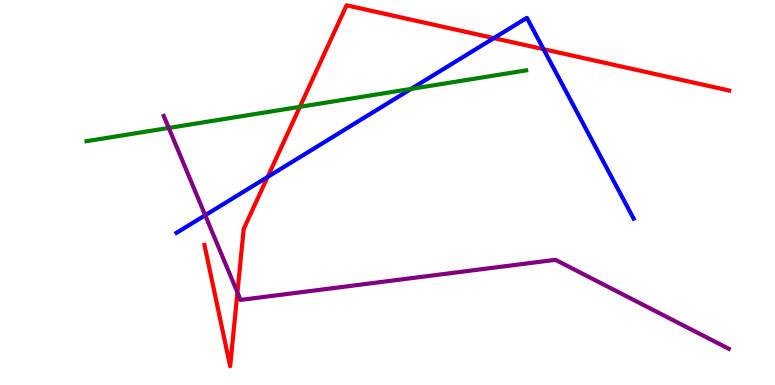[{'lines': ['blue', 'red'], 'intersections': [{'x': 3.45, 'y': 5.4}, {'x': 6.37, 'y': 9.01}, {'x': 7.01, 'y': 8.72}]}, {'lines': ['green', 'red'], 'intersections': [{'x': 3.87, 'y': 7.23}]}, {'lines': ['purple', 'red'], 'intersections': [{'x': 3.06, 'y': 2.4}]}, {'lines': ['blue', 'green'], 'intersections': [{'x': 5.3, 'y': 7.69}]}, {'lines': ['blue', 'purple'], 'intersections': [{'x': 2.65, 'y': 4.41}]}, {'lines': ['green', 'purple'], 'intersections': [{'x': 2.18, 'y': 6.68}]}]